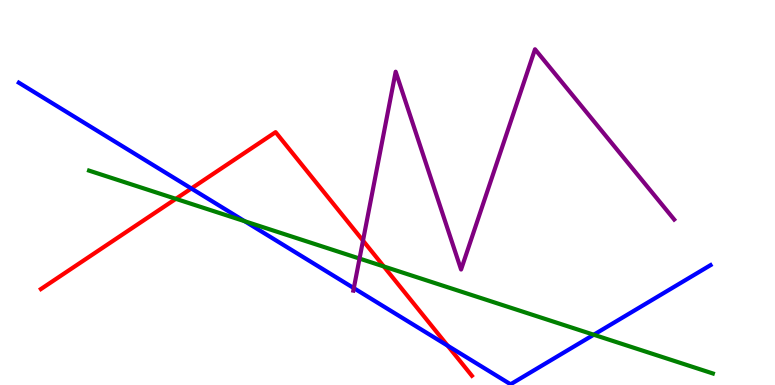[{'lines': ['blue', 'red'], 'intersections': [{'x': 2.47, 'y': 5.1}, {'x': 5.78, 'y': 1.02}]}, {'lines': ['green', 'red'], 'intersections': [{'x': 2.27, 'y': 4.84}, {'x': 4.95, 'y': 3.08}]}, {'lines': ['purple', 'red'], 'intersections': [{'x': 4.68, 'y': 3.75}]}, {'lines': ['blue', 'green'], 'intersections': [{'x': 3.16, 'y': 4.25}, {'x': 7.66, 'y': 1.31}]}, {'lines': ['blue', 'purple'], 'intersections': [{'x': 4.57, 'y': 2.52}]}, {'lines': ['green', 'purple'], 'intersections': [{'x': 4.64, 'y': 3.28}]}]